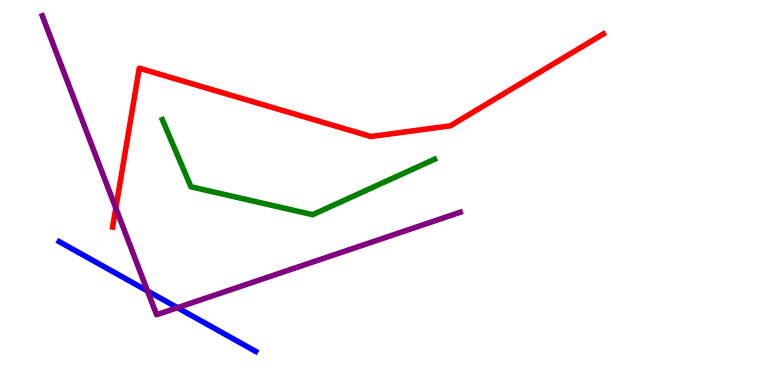[{'lines': ['blue', 'red'], 'intersections': []}, {'lines': ['green', 'red'], 'intersections': []}, {'lines': ['purple', 'red'], 'intersections': [{'x': 1.49, 'y': 4.59}]}, {'lines': ['blue', 'green'], 'intersections': []}, {'lines': ['blue', 'purple'], 'intersections': [{'x': 1.9, 'y': 2.44}, {'x': 2.29, 'y': 2.01}]}, {'lines': ['green', 'purple'], 'intersections': []}]